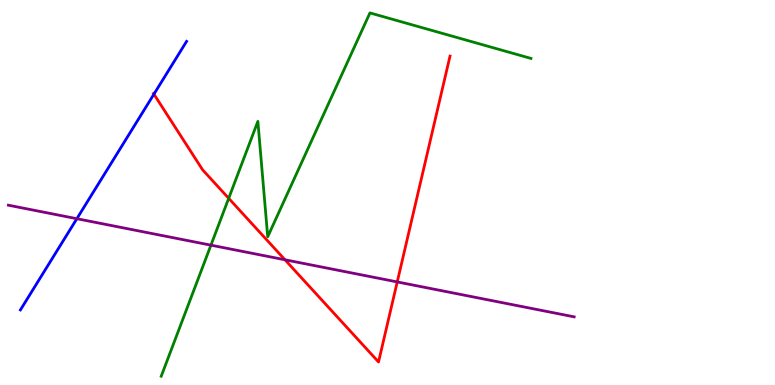[{'lines': ['blue', 'red'], 'intersections': [{'x': 1.99, 'y': 7.55}]}, {'lines': ['green', 'red'], 'intersections': [{'x': 2.95, 'y': 4.85}]}, {'lines': ['purple', 'red'], 'intersections': [{'x': 3.68, 'y': 3.25}, {'x': 5.13, 'y': 2.68}]}, {'lines': ['blue', 'green'], 'intersections': []}, {'lines': ['blue', 'purple'], 'intersections': [{'x': 0.992, 'y': 4.32}]}, {'lines': ['green', 'purple'], 'intersections': [{'x': 2.72, 'y': 3.63}]}]